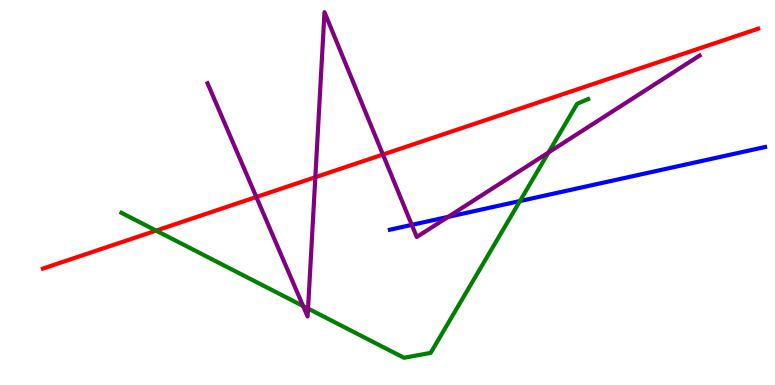[{'lines': ['blue', 'red'], 'intersections': []}, {'lines': ['green', 'red'], 'intersections': [{'x': 2.01, 'y': 4.01}]}, {'lines': ['purple', 'red'], 'intersections': [{'x': 3.31, 'y': 4.88}, {'x': 4.07, 'y': 5.4}, {'x': 4.94, 'y': 5.99}]}, {'lines': ['blue', 'green'], 'intersections': [{'x': 6.71, 'y': 4.78}]}, {'lines': ['blue', 'purple'], 'intersections': [{'x': 5.31, 'y': 4.16}, {'x': 5.78, 'y': 4.37}]}, {'lines': ['green', 'purple'], 'intersections': [{'x': 3.91, 'y': 2.05}, {'x': 3.97, 'y': 1.99}, {'x': 7.08, 'y': 6.04}]}]